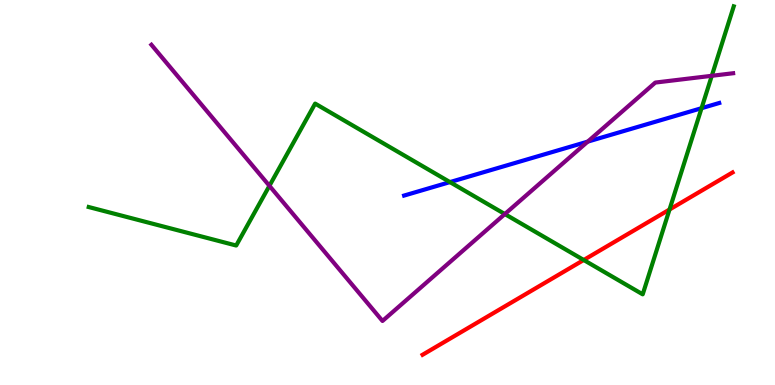[{'lines': ['blue', 'red'], 'intersections': []}, {'lines': ['green', 'red'], 'intersections': [{'x': 7.53, 'y': 3.25}, {'x': 8.64, 'y': 4.56}]}, {'lines': ['purple', 'red'], 'intersections': []}, {'lines': ['blue', 'green'], 'intersections': [{'x': 5.81, 'y': 5.27}, {'x': 9.05, 'y': 7.19}]}, {'lines': ['blue', 'purple'], 'intersections': [{'x': 7.58, 'y': 6.32}]}, {'lines': ['green', 'purple'], 'intersections': [{'x': 3.48, 'y': 5.17}, {'x': 6.51, 'y': 4.44}, {'x': 9.18, 'y': 8.03}]}]